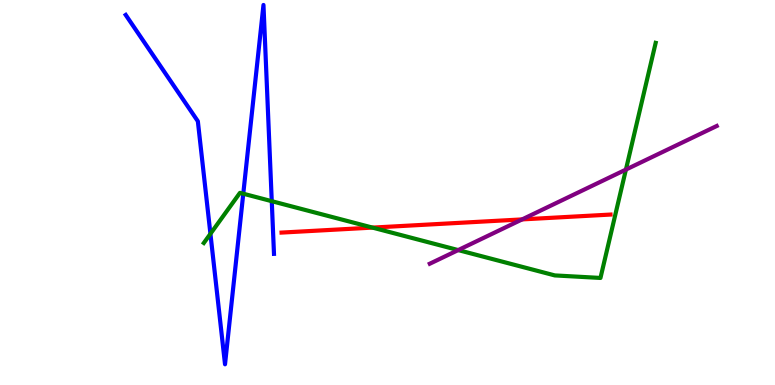[{'lines': ['blue', 'red'], 'intersections': []}, {'lines': ['green', 'red'], 'intersections': [{'x': 4.81, 'y': 4.09}]}, {'lines': ['purple', 'red'], 'intersections': [{'x': 6.74, 'y': 4.3}]}, {'lines': ['blue', 'green'], 'intersections': [{'x': 2.72, 'y': 3.93}, {'x': 3.14, 'y': 4.97}, {'x': 3.51, 'y': 4.77}]}, {'lines': ['blue', 'purple'], 'intersections': []}, {'lines': ['green', 'purple'], 'intersections': [{'x': 5.91, 'y': 3.5}, {'x': 8.08, 'y': 5.6}]}]